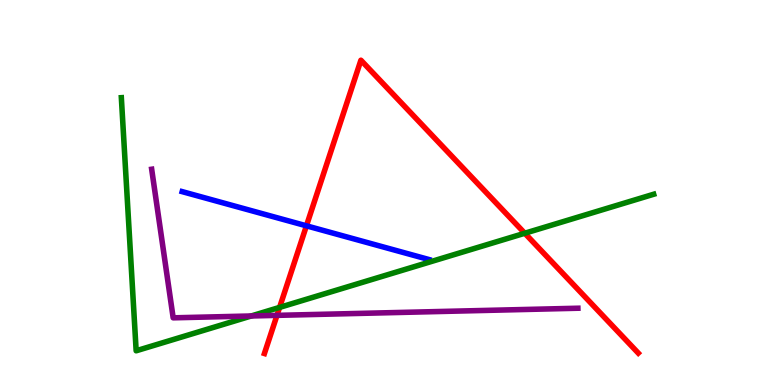[{'lines': ['blue', 'red'], 'intersections': [{'x': 3.95, 'y': 4.13}]}, {'lines': ['green', 'red'], 'intersections': [{'x': 3.61, 'y': 2.02}, {'x': 6.77, 'y': 3.94}]}, {'lines': ['purple', 'red'], 'intersections': [{'x': 3.57, 'y': 1.81}]}, {'lines': ['blue', 'green'], 'intersections': []}, {'lines': ['blue', 'purple'], 'intersections': []}, {'lines': ['green', 'purple'], 'intersections': [{'x': 3.24, 'y': 1.79}]}]